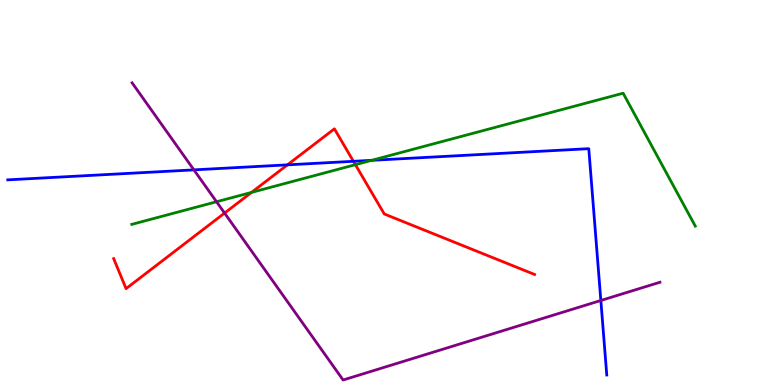[{'lines': ['blue', 'red'], 'intersections': [{'x': 3.71, 'y': 5.72}, {'x': 4.56, 'y': 5.81}]}, {'lines': ['green', 'red'], 'intersections': [{'x': 3.25, 'y': 5.0}, {'x': 4.59, 'y': 5.72}]}, {'lines': ['purple', 'red'], 'intersections': [{'x': 2.9, 'y': 4.47}]}, {'lines': ['blue', 'green'], 'intersections': [{'x': 4.8, 'y': 5.84}]}, {'lines': ['blue', 'purple'], 'intersections': [{'x': 2.5, 'y': 5.59}, {'x': 7.75, 'y': 2.2}]}, {'lines': ['green', 'purple'], 'intersections': [{'x': 2.79, 'y': 4.76}]}]